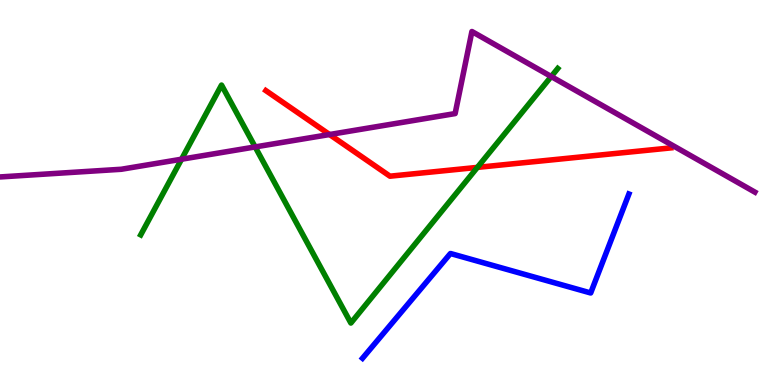[{'lines': ['blue', 'red'], 'intersections': []}, {'lines': ['green', 'red'], 'intersections': [{'x': 6.16, 'y': 5.65}]}, {'lines': ['purple', 'red'], 'intersections': [{'x': 4.25, 'y': 6.51}]}, {'lines': ['blue', 'green'], 'intersections': []}, {'lines': ['blue', 'purple'], 'intersections': []}, {'lines': ['green', 'purple'], 'intersections': [{'x': 2.34, 'y': 5.86}, {'x': 3.29, 'y': 6.18}, {'x': 7.11, 'y': 8.01}]}]